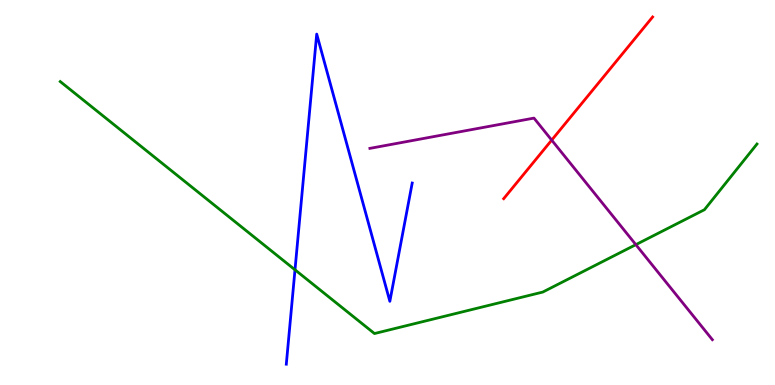[{'lines': ['blue', 'red'], 'intersections': []}, {'lines': ['green', 'red'], 'intersections': []}, {'lines': ['purple', 'red'], 'intersections': [{'x': 7.12, 'y': 6.36}]}, {'lines': ['blue', 'green'], 'intersections': [{'x': 3.81, 'y': 2.99}]}, {'lines': ['blue', 'purple'], 'intersections': []}, {'lines': ['green', 'purple'], 'intersections': [{'x': 8.2, 'y': 3.65}]}]